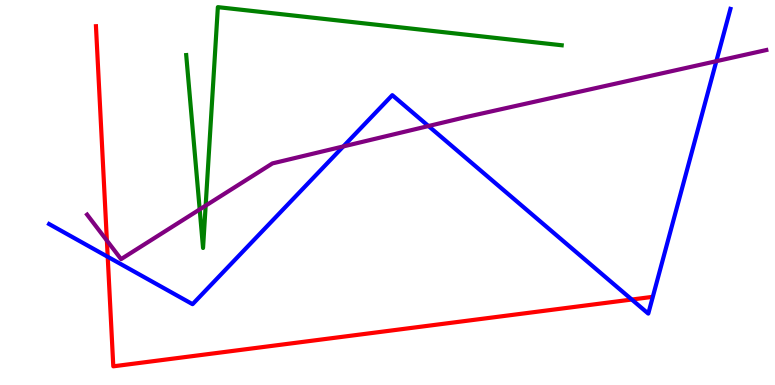[{'lines': ['blue', 'red'], 'intersections': [{'x': 1.39, 'y': 3.33}, {'x': 8.15, 'y': 2.22}]}, {'lines': ['green', 'red'], 'intersections': []}, {'lines': ['purple', 'red'], 'intersections': [{'x': 1.38, 'y': 3.75}]}, {'lines': ['blue', 'green'], 'intersections': []}, {'lines': ['blue', 'purple'], 'intersections': [{'x': 4.43, 'y': 6.2}, {'x': 5.53, 'y': 6.73}, {'x': 9.24, 'y': 8.41}]}, {'lines': ['green', 'purple'], 'intersections': [{'x': 2.58, 'y': 4.56}, {'x': 2.65, 'y': 4.66}]}]